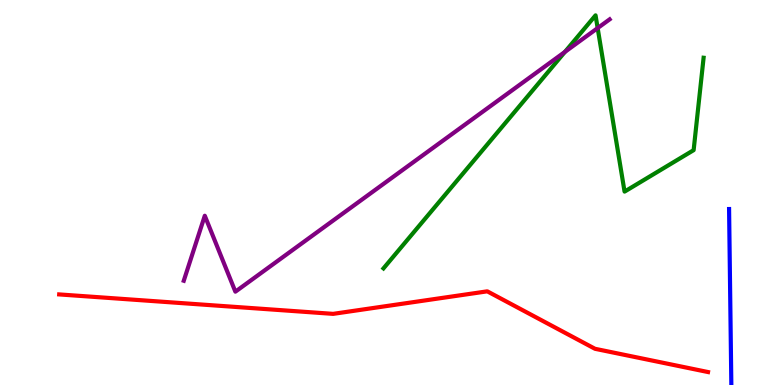[{'lines': ['blue', 'red'], 'intersections': []}, {'lines': ['green', 'red'], 'intersections': []}, {'lines': ['purple', 'red'], 'intersections': []}, {'lines': ['blue', 'green'], 'intersections': []}, {'lines': ['blue', 'purple'], 'intersections': []}, {'lines': ['green', 'purple'], 'intersections': [{'x': 7.29, 'y': 8.65}, {'x': 7.71, 'y': 9.27}]}]